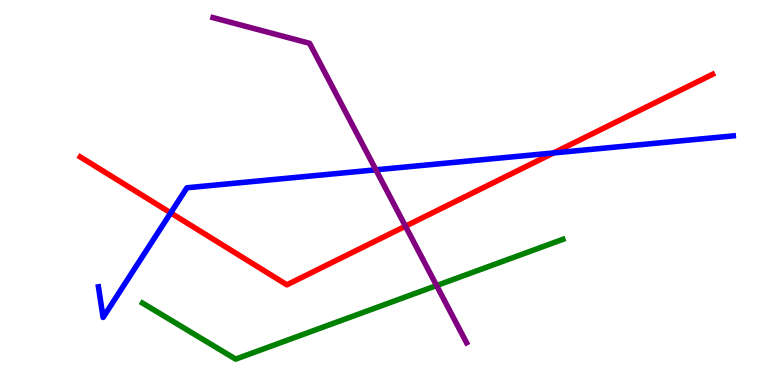[{'lines': ['blue', 'red'], 'intersections': [{'x': 2.2, 'y': 4.47}, {'x': 7.14, 'y': 6.03}]}, {'lines': ['green', 'red'], 'intersections': []}, {'lines': ['purple', 'red'], 'intersections': [{'x': 5.23, 'y': 4.13}]}, {'lines': ['blue', 'green'], 'intersections': []}, {'lines': ['blue', 'purple'], 'intersections': [{'x': 4.85, 'y': 5.59}]}, {'lines': ['green', 'purple'], 'intersections': [{'x': 5.63, 'y': 2.58}]}]